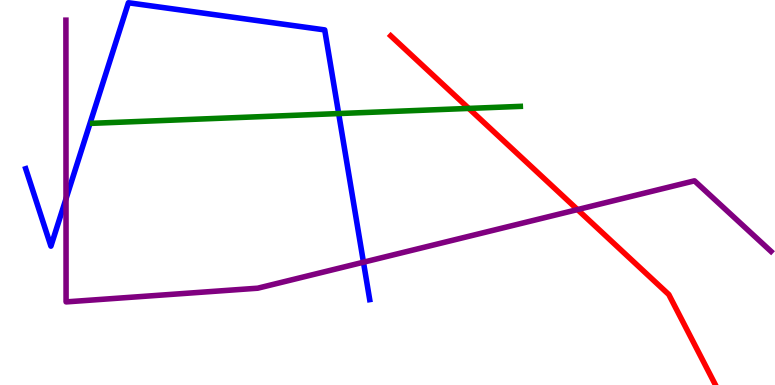[{'lines': ['blue', 'red'], 'intersections': []}, {'lines': ['green', 'red'], 'intersections': [{'x': 6.05, 'y': 7.18}]}, {'lines': ['purple', 'red'], 'intersections': [{'x': 7.45, 'y': 4.56}]}, {'lines': ['blue', 'green'], 'intersections': [{'x': 4.37, 'y': 7.05}]}, {'lines': ['blue', 'purple'], 'intersections': [{'x': 0.852, 'y': 4.84}, {'x': 4.69, 'y': 3.19}]}, {'lines': ['green', 'purple'], 'intersections': []}]